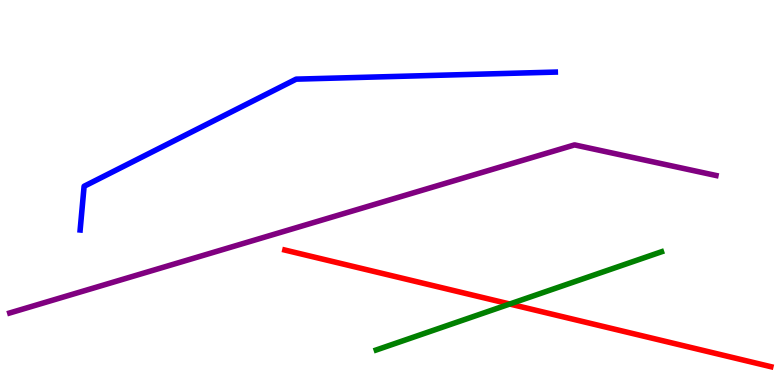[{'lines': ['blue', 'red'], 'intersections': []}, {'lines': ['green', 'red'], 'intersections': [{'x': 6.58, 'y': 2.1}]}, {'lines': ['purple', 'red'], 'intersections': []}, {'lines': ['blue', 'green'], 'intersections': []}, {'lines': ['blue', 'purple'], 'intersections': []}, {'lines': ['green', 'purple'], 'intersections': []}]